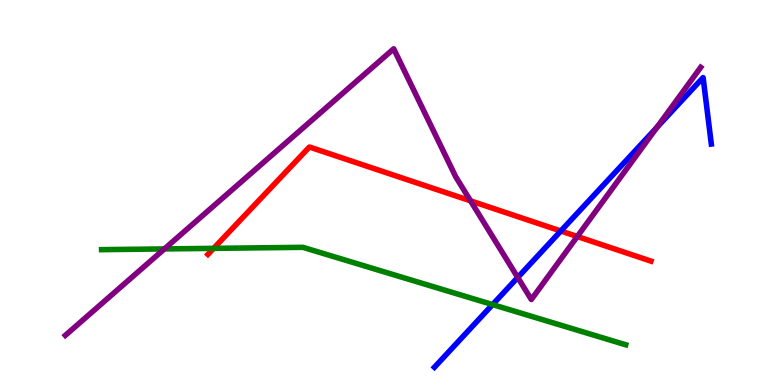[{'lines': ['blue', 'red'], 'intersections': [{'x': 7.24, 'y': 4.0}]}, {'lines': ['green', 'red'], 'intersections': [{'x': 2.76, 'y': 3.55}]}, {'lines': ['purple', 'red'], 'intersections': [{'x': 6.07, 'y': 4.78}, {'x': 7.45, 'y': 3.86}]}, {'lines': ['blue', 'green'], 'intersections': [{'x': 6.36, 'y': 2.09}]}, {'lines': ['blue', 'purple'], 'intersections': [{'x': 6.68, 'y': 2.79}, {'x': 8.48, 'y': 6.69}]}, {'lines': ['green', 'purple'], 'intersections': [{'x': 2.12, 'y': 3.53}]}]